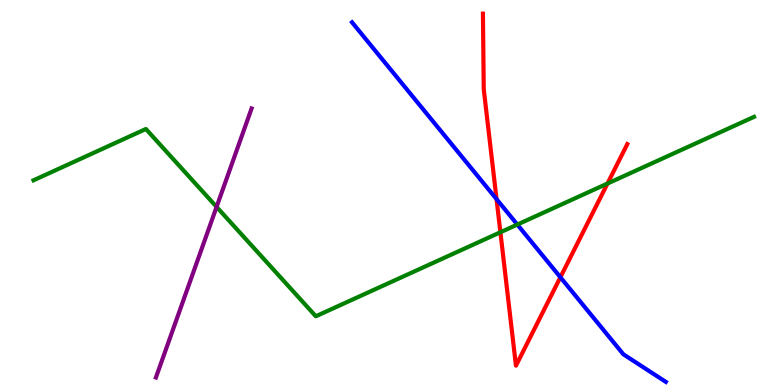[{'lines': ['blue', 'red'], 'intersections': [{'x': 6.41, 'y': 4.83}, {'x': 7.23, 'y': 2.8}]}, {'lines': ['green', 'red'], 'intersections': [{'x': 6.46, 'y': 3.97}, {'x': 7.84, 'y': 5.23}]}, {'lines': ['purple', 'red'], 'intersections': []}, {'lines': ['blue', 'green'], 'intersections': [{'x': 6.68, 'y': 4.17}]}, {'lines': ['blue', 'purple'], 'intersections': []}, {'lines': ['green', 'purple'], 'intersections': [{'x': 2.79, 'y': 4.63}]}]